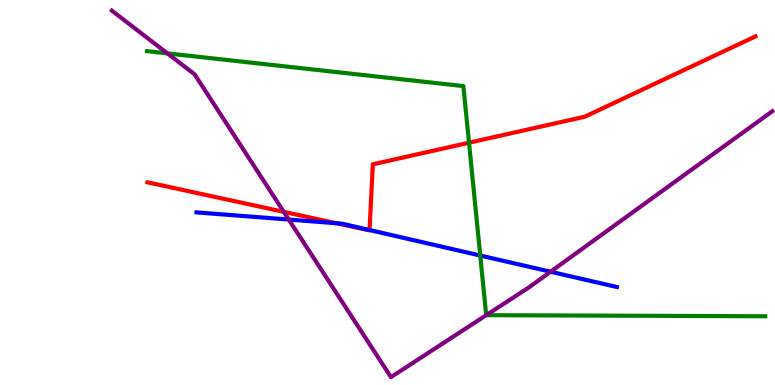[{'lines': ['blue', 'red'], 'intersections': [{'x': 4.34, 'y': 4.2}, {'x': 4.77, 'y': 4.03}]}, {'lines': ['green', 'red'], 'intersections': [{'x': 6.05, 'y': 6.29}]}, {'lines': ['purple', 'red'], 'intersections': [{'x': 3.66, 'y': 4.5}]}, {'lines': ['blue', 'green'], 'intersections': [{'x': 6.2, 'y': 3.36}]}, {'lines': ['blue', 'purple'], 'intersections': [{'x': 3.73, 'y': 4.3}, {'x': 7.1, 'y': 2.94}]}, {'lines': ['green', 'purple'], 'intersections': [{'x': 2.16, 'y': 8.61}, {'x': 6.27, 'y': 1.81}]}]